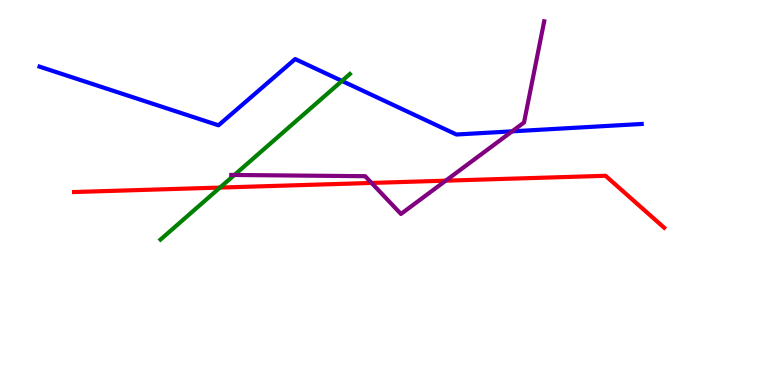[{'lines': ['blue', 'red'], 'intersections': []}, {'lines': ['green', 'red'], 'intersections': [{'x': 2.84, 'y': 5.13}]}, {'lines': ['purple', 'red'], 'intersections': [{'x': 4.79, 'y': 5.25}, {'x': 5.75, 'y': 5.31}]}, {'lines': ['blue', 'green'], 'intersections': [{'x': 4.41, 'y': 7.9}]}, {'lines': ['blue', 'purple'], 'intersections': [{'x': 6.61, 'y': 6.59}]}, {'lines': ['green', 'purple'], 'intersections': [{'x': 3.02, 'y': 5.46}]}]